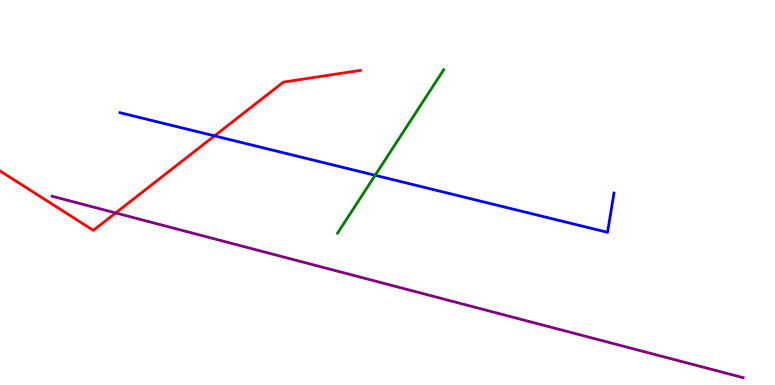[{'lines': ['blue', 'red'], 'intersections': [{'x': 2.77, 'y': 6.47}]}, {'lines': ['green', 'red'], 'intersections': []}, {'lines': ['purple', 'red'], 'intersections': [{'x': 1.49, 'y': 4.47}]}, {'lines': ['blue', 'green'], 'intersections': [{'x': 4.84, 'y': 5.45}]}, {'lines': ['blue', 'purple'], 'intersections': []}, {'lines': ['green', 'purple'], 'intersections': []}]